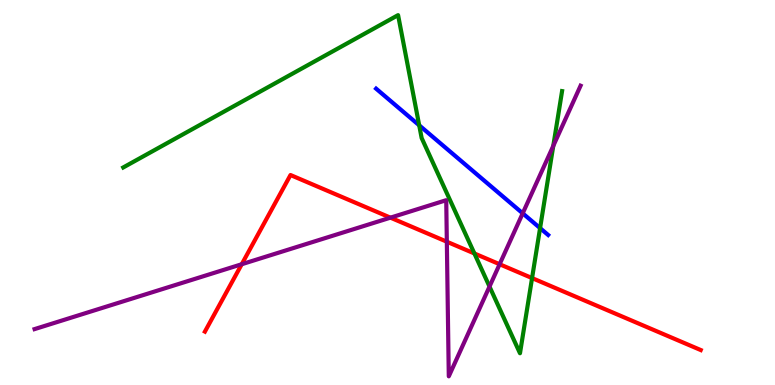[{'lines': ['blue', 'red'], 'intersections': []}, {'lines': ['green', 'red'], 'intersections': [{'x': 6.12, 'y': 3.42}, {'x': 6.87, 'y': 2.78}]}, {'lines': ['purple', 'red'], 'intersections': [{'x': 3.12, 'y': 3.14}, {'x': 5.04, 'y': 4.35}, {'x': 5.77, 'y': 3.72}, {'x': 6.45, 'y': 3.14}]}, {'lines': ['blue', 'green'], 'intersections': [{'x': 5.41, 'y': 6.74}, {'x': 6.97, 'y': 4.07}]}, {'lines': ['blue', 'purple'], 'intersections': [{'x': 6.74, 'y': 4.46}]}, {'lines': ['green', 'purple'], 'intersections': [{'x': 6.32, 'y': 2.56}, {'x': 7.14, 'y': 6.21}]}]